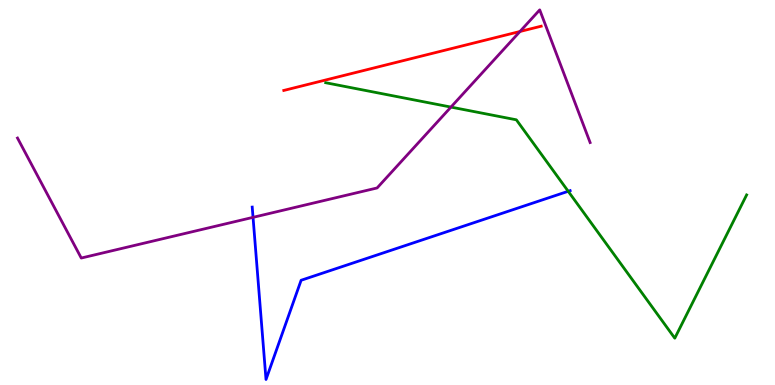[{'lines': ['blue', 'red'], 'intersections': []}, {'lines': ['green', 'red'], 'intersections': []}, {'lines': ['purple', 'red'], 'intersections': [{'x': 6.71, 'y': 9.18}]}, {'lines': ['blue', 'green'], 'intersections': [{'x': 7.33, 'y': 5.03}]}, {'lines': ['blue', 'purple'], 'intersections': [{'x': 3.27, 'y': 4.35}]}, {'lines': ['green', 'purple'], 'intersections': [{'x': 5.82, 'y': 7.22}]}]